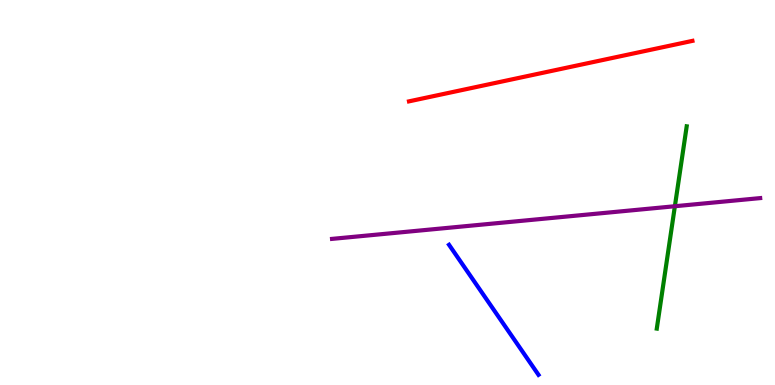[{'lines': ['blue', 'red'], 'intersections': []}, {'lines': ['green', 'red'], 'intersections': []}, {'lines': ['purple', 'red'], 'intersections': []}, {'lines': ['blue', 'green'], 'intersections': []}, {'lines': ['blue', 'purple'], 'intersections': []}, {'lines': ['green', 'purple'], 'intersections': [{'x': 8.71, 'y': 4.64}]}]